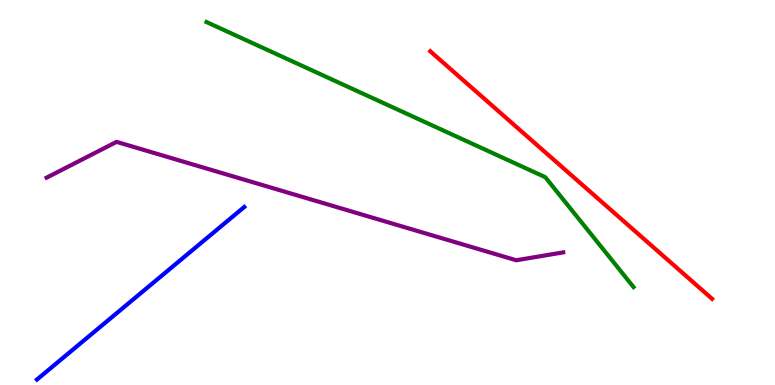[{'lines': ['blue', 'red'], 'intersections': []}, {'lines': ['green', 'red'], 'intersections': []}, {'lines': ['purple', 'red'], 'intersections': []}, {'lines': ['blue', 'green'], 'intersections': []}, {'lines': ['blue', 'purple'], 'intersections': []}, {'lines': ['green', 'purple'], 'intersections': []}]